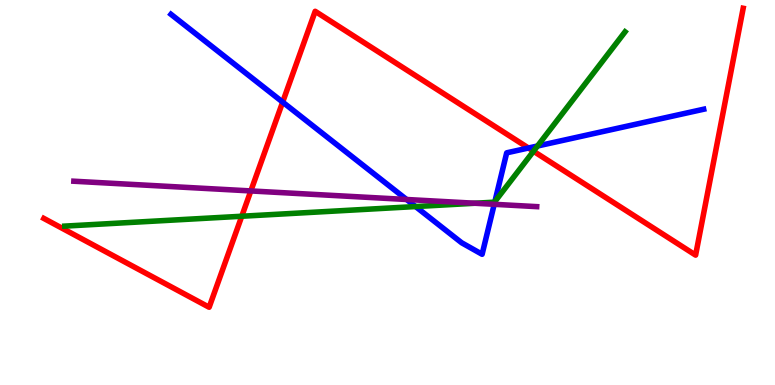[{'lines': ['blue', 'red'], 'intersections': [{'x': 3.65, 'y': 7.35}, {'x': 6.82, 'y': 6.16}]}, {'lines': ['green', 'red'], 'intersections': [{'x': 3.12, 'y': 4.38}, {'x': 6.88, 'y': 6.07}]}, {'lines': ['purple', 'red'], 'intersections': [{'x': 3.24, 'y': 5.04}]}, {'lines': ['blue', 'green'], 'intersections': [{'x': 5.36, 'y': 4.63}, {'x': 6.39, 'y': 4.76}, {'x': 6.94, 'y': 6.21}]}, {'lines': ['blue', 'purple'], 'intersections': [{'x': 5.25, 'y': 4.82}, {'x': 6.38, 'y': 4.69}]}, {'lines': ['green', 'purple'], 'intersections': [{'x': 6.13, 'y': 4.72}]}]